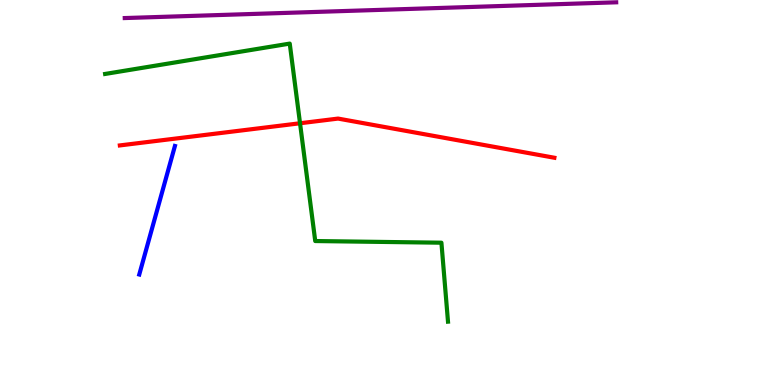[{'lines': ['blue', 'red'], 'intersections': []}, {'lines': ['green', 'red'], 'intersections': [{'x': 3.87, 'y': 6.8}]}, {'lines': ['purple', 'red'], 'intersections': []}, {'lines': ['blue', 'green'], 'intersections': []}, {'lines': ['blue', 'purple'], 'intersections': []}, {'lines': ['green', 'purple'], 'intersections': []}]